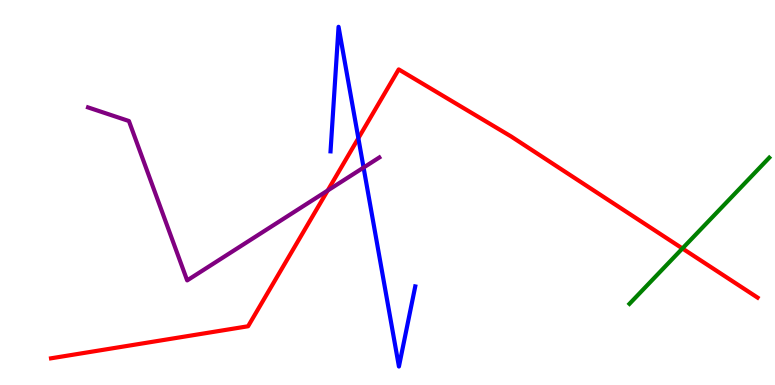[{'lines': ['blue', 'red'], 'intersections': [{'x': 4.62, 'y': 6.41}]}, {'lines': ['green', 'red'], 'intersections': [{'x': 8.81, 'y': 3.55}]}, {'lines': ['purple', 'red'], 'intersections': [{'x': 4.23, 'y': 5.05}]}, {'lines': ['blue', 'green'], 'intersections': []}, {'lines': ['blue', 'purple'], 'intersections': [{'x': 4.69, 'y': 5.65}]}, {'lines': ['green', 'purple'], 'intersections': []}]